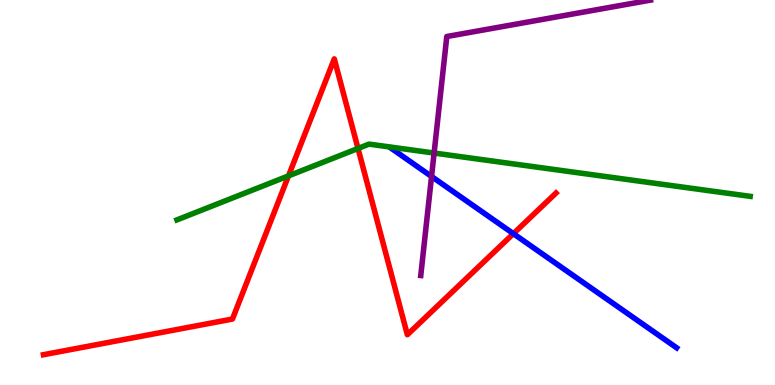[{'lines': ['blue', 'red'], 'intersections': [{'x': 6.62, 'y': 3.93}]}, {'lines': ['green', 'red'], 'intersections': [{'x': 3.72, 'y': 5.43}, {'x': 4.62, 'y': 6.14}]}, {'lines': ['purple', 'red'], 'intersections': []}, {'lines': ['blue', 'green'], 'intersections': []}, {'lines': ['blue', 'purple'], 'intersections': [{'x': 5.57, 'y': 5.42}]}, {'lines': ['green', 'purple'], 'intersections': [{'x': 5.6, 'y': 6.03}]}]